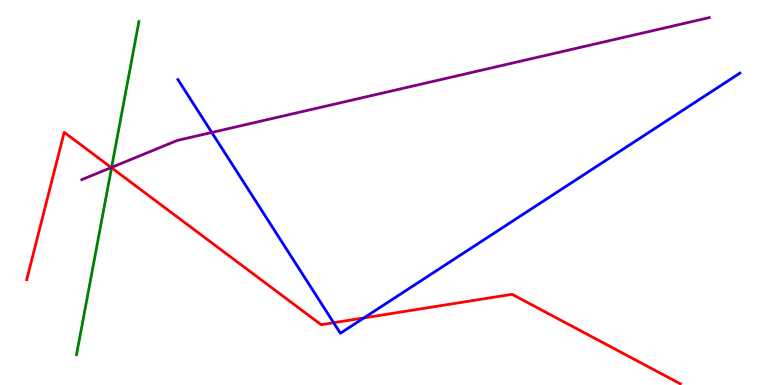[{'lines': ['blue', 'red'], 'intersections': [{'x': 4.3, 'y': 1.62}, {'x': 4.7, 'y': 1.74}]}, {'lines': ['green', 'red'], 'intersections': [{'x': 1.44, 'y': 5.64}]}, {'lines': ['purple', 'red'], 'intersections': [{'x': 1.44, 'y': 5.65}]}, {'lines': ['blue', 'green'], 'intersections': []}, {'lines': ['blue', 'purple'], 'intersections': [{'x': 2.73, 'y': 6.56}]}, {'lines': ['green', 'purple'], 'intersections': [{'x': 1.44, 'y': 5.65}]}]